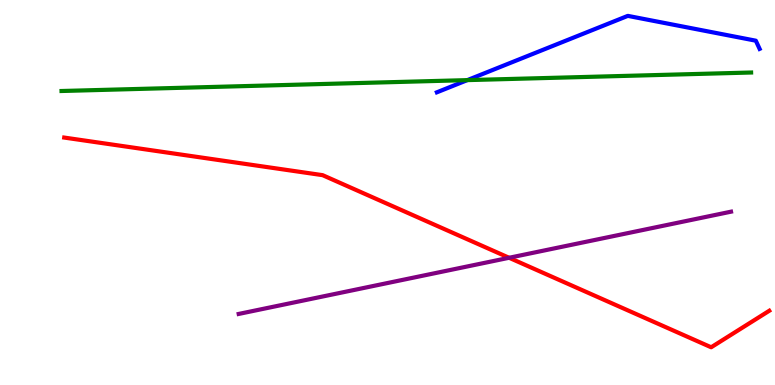[{'lines': ['blue', 'red'], 'intersections': []}, {'lines': ['green', 'red'], 'intersections': []}, {'lines': ['purple', 'red'], 'intersections': [{'x': 6.57, 'y': 3.3}]}, {'lines': ['blue', 'green'], 'intersections': [{'x': 6.03, 'y': 7.92}]}, {'lines': ['blue', 'purple'], 'intersections': []}, {'lines': ['green', 'purple'], 'intersections': []}]